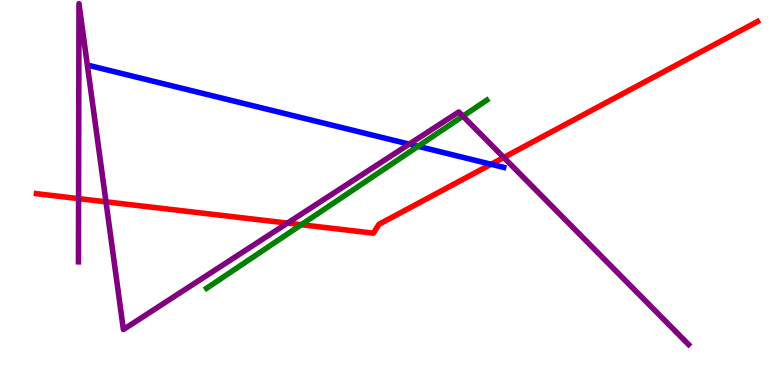[{'lines': ['blue', 'red'], 'intersections': [{'x': 6.34, 'y': 5.73}]}, {'lines': ['green', 'red'], 'intersections': [{'x': 3.89, 'y': 4.16}]}, {'lines': ['purple', 'red'], 'intersections': [{'x': 1.01, 'y': 4.84}, {'x': 1.37, 'y': 4.76}, {'x': 3.71, 'y': 4.21}, {'x': 6.5, 'y': 5.91}]}, {'lines': ['blue', 'green'], 'intersections': [{'x': 5.39, 'y': 6.2}]}, {'lines': ['blue', 'purple'], 'intersections': [{'x': 5.28, 'y': 6.26}]}, {'lines': ['green', 'purple'], 'intersections': [{'x': 5.97, 'y': 6.98}]}]